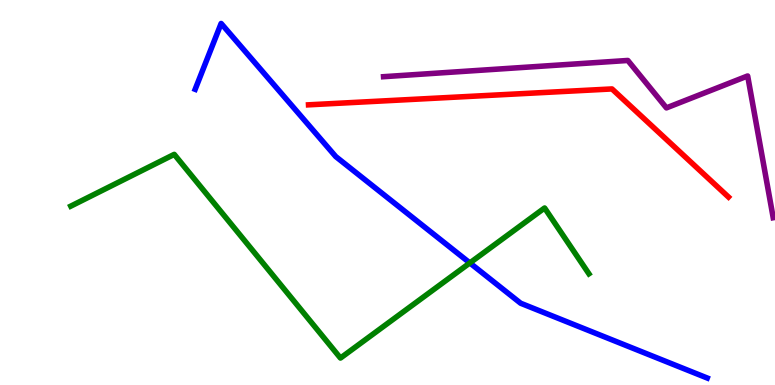[{'lines': ['blue', 'red'], 'intersections': []}, {'lines': ['green', 'red'], 'intersections': []}, {'lines': ['purple', 'red'], 'intersections': []}, {'lines': ['blue', 'green'], 'intersections': [{'x': 6.06, 'y': 3.17}]}, {'lines': ['blue', 'purple'], 'intersections': []}, {'lines': ['green', 'purple'], 'intersections': []}]